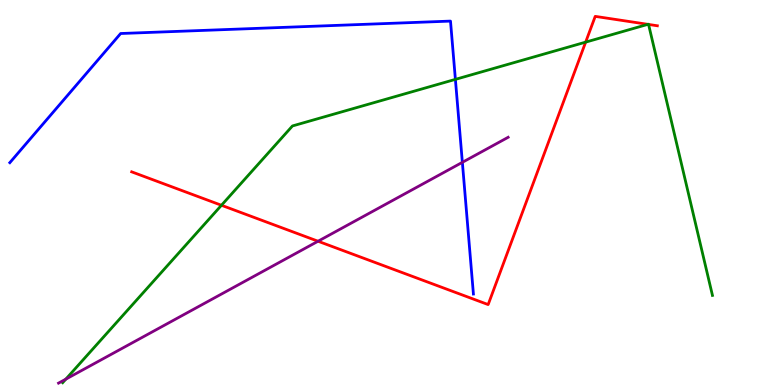[{'lines': ['blue', 'red'], 'intersections': []}, {'lines': ['green', 'red'], 'intersections': [{'x': 2.86, 'y': 4.67}, {'x': 7.56, 'y': 8.91}, {'x': 8.36, 'y': 9.37}, {'x': 8.37, 'y': 9.37}]}, {'lines': ['purple', 'red'], 'intersections': [{'x': 4.1, 'y': 3.73}]}, {'lines': ['blue', 'green'], 'intersections': [{'x': 5.88, 'y': 7.94}]}, {'lines': ['blue', 'purple'], 'intersections': [{'x': 5.97, 'y': 5.78}]}, {'lines': ['green', 'purple'], 'intersections': [{'x': 0.849, 'y': 0.152}]}]